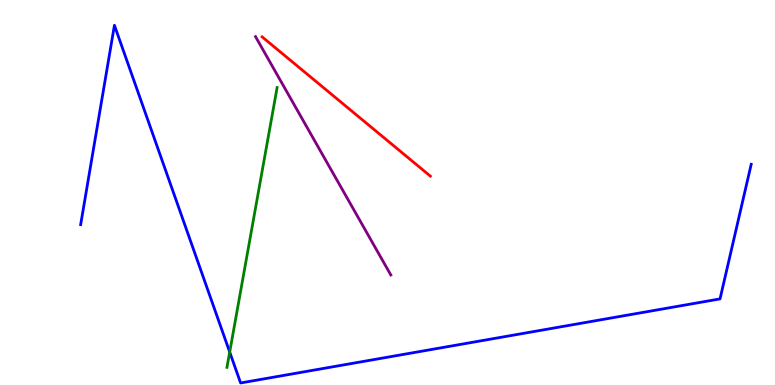[{'lines': ['blue', 'red'], 'intersections': []}, {'lines': ['green', 'red'], 'intersections': []}, {'lines': ['purple', 'red'], 'intersections': []}, {'lines': ['blue', 'green'], 'intersections': [{'x': 2.96, 'y': 0.856}]}, {'lines': ['blue', 'purple'], 'intersections': []}, {'lines': ['green', 'purple'], 'intersections': []}]